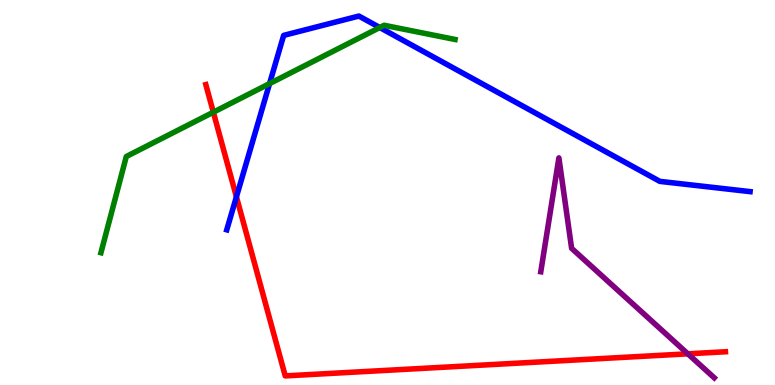[{'lines': ['blue', 'red'], 'intersections': [{'x': 3.05, 'y': 4.89}]}, {'lines': ['green', 'red'], 'intersections': [{'x': 2.75, 'y': 7.09}]}, {'lines': ['purple', 'red'], 'intersections': [{'x': 8.88, 'y': 0.81}]}, {'lines': ['blue', 'green'], 'intersections': [{'x': 3.48, 'y': 7.83}, {'x': 4.9, 'y': 9.29}]}, {'lines': ['blue', 'purple'], 'intersections': []}, {'lines': ['green', 'purple'], 'intersections': []}]